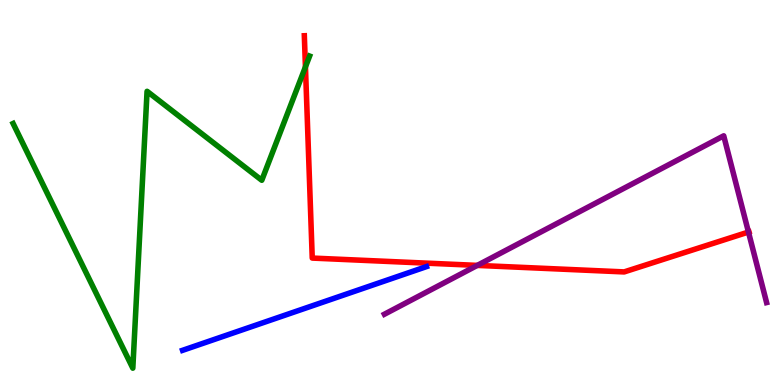[{'lines': ['blue', 'red'], 'intersections': []}, {'lines': ['green', 'red'], 'intersections': [{'x': 3.94, 'y': 8.26}]}, {'lines': ['purple', 'red'], 'intersections': [{'x': 6.16, 'y': 3.11}, {'x': 9.66, 'y': 3.97}]}, {'lines': ['blue', 'green'], 'intersections': []}, {'lines': ['blue', 'purple'], 'intersections': []}, {'lines': ['green', 'purple'], 'intersections': []}]